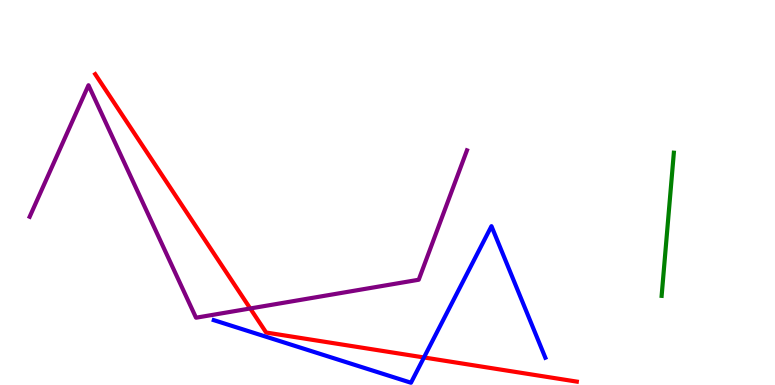[{'lines': ['blue', 'red'], 'intersections': [{'x': 5.47, 'y': 0.715}]}, {'lines': ['green', 'red'], 'intersections': []}, {'lines': ['purple', 'red'], 'intersections': [{'x': 3.23, 'y': 1.99}]}, {'lines': ['blue', 'green'], 'intersections': []}, {'lines': ['blue', 'purple'], 'intersections': []}, {'lines': ['green', 'purple'], 'intersections': []}]